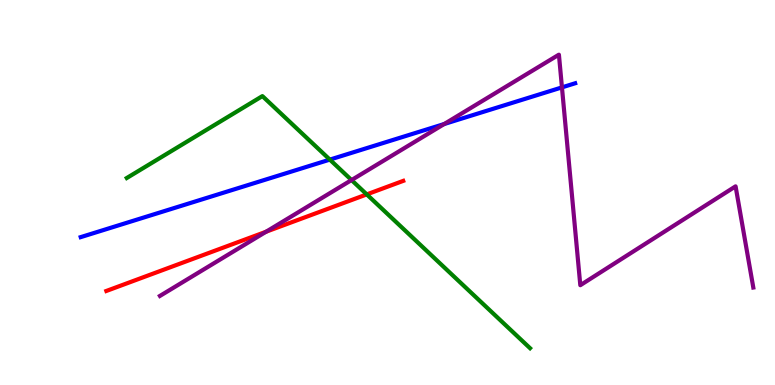[{'lines': ['blue', 'red'], 'intersections': []}, {'lines': ['green', 'red'], 'intersections': [{'x': 4.73, 'y': 4.95}]}, {'lines': ['purple', 'red'], 'intersections': [{'x': 3.43, 'y': 3.98}]}, {'lines': ['blue', 'green'], 'intersections': [{'x': 4.26, 'y': 5.85}]}, {'lines': ['blue', 'purple'], 'intersections': [{'x': 5.73, 'y': 6.78}, {'x': 7.25, 'y': 7.73}]}, {'lines': ['green', 'purple'], 'intersections': [{'x': 4.54, 'y': 5.32}]}]